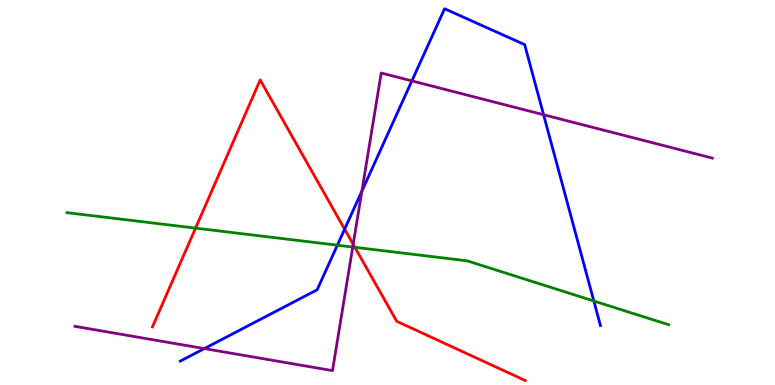[{'lines': ['blue', 'red'], 'intersections': [{'x': 4.45, 'y': 4.05}]}, {'lines': ['green', 'red'], 'intersections': [{'x': 2.52, 'y': 4.07}, {'x': 4.58, 'y': 3.58}]}, {'lines': ['purple', 'red'], 'intersections': [{'x': 4.56, 'y': 3.65}]}, {'lines': ['blue', 'green'], 'intersections': [{'x': 4.35, 'y': 3.63}, {'x': 7.66, 'y': 2.18}]}, {'lines': ['blue', 'purple'], 'intersections': [{'x': 2.64, 'y': 0.946}, {'x': 4.67, 'y': 5.04}, {'x': 5.31, 'y': 7.9}, {'x': 7.01, 'y': 7.02}]}, {'lines': ['green', 'purple'], 'intersections': [{'x': 4.55, 'y': 3.58}]}]